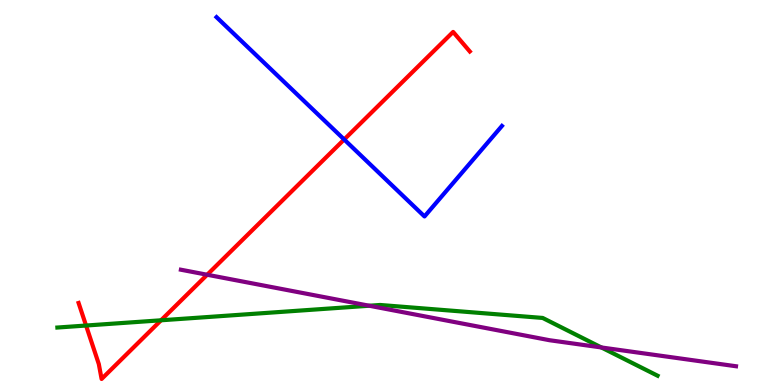[{'lines': ['blue', 'red'], 'intersections': [{'x': 4.44, 'y': 6.38}]}, {'lines': ['green', 'red'], 'intersections': [{'x': 1.11, 'y': 1.54}, {'x': 2.08, 'y': 1.68}]}, {'lines': ['purple', 'red'], 'intersections': [{'x': 2.67, 'y': 2.86}]}, {'lines': ['blue', 'green'], 'intersections': []}, {'lines': ['blue', 'purple'], 'intersections': []}, {'lines': ['green', 'purple'], 'intersections': [{'x': 4.76, 'y': 2.06}, {'x': 7.76, 'y': 0.975}]}]